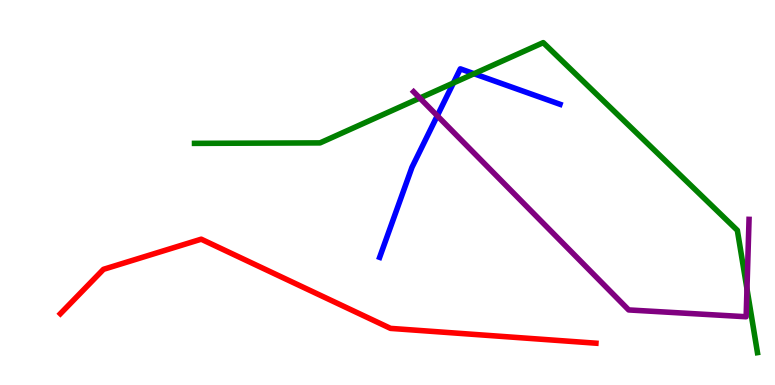[{'lines': ['blue', 'red'], 'intersections': []}, {'lines': ['green', 'red'], 'intersections': []}, {'lines': ['purple', 'red'], 'intersections': []}, {'lines': ['blue', 'green'], 'intersections': [{'x': 5.85, 'y': 7.84}, {'x': 6.12, 'y': 8.09}]}, {'lines': ['blue', 'purple'], 'intersections': [{'x': 5.64, 'y': 6.99}]}, {'lines': ['green', 'purple'], 'intersections': [{'x': 5.42, 'y': 7.45}, {'x': 9.64, 'y': 2.5}]}]